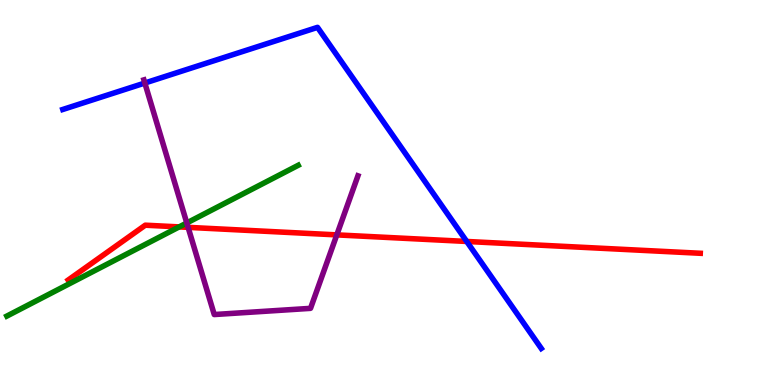[{'lines': ['blue', 'red'], 'intersections': [{'x': 6.02, 'y': 3.73}]}, {'lines': ['green', 'red'], 'intersections': [{'x': 2.31, 'y': 4.11}]}, {'lines': ['purple', 'red'], 'intersections': [{'x': 2.43, 'y': 4.09}, {'x': 4.35, 'y': 3.9}]}, {'lines': ['blue', 'green'], 'intersections': []}, {'lines': ['blue', 'purple'], 'intersections': [{'x': 1.87, 'y': 7.84}]}, {'lines': ['green', 'purple'], 'intersections': [{'x': 2.41, 'y': 4.21}]}]